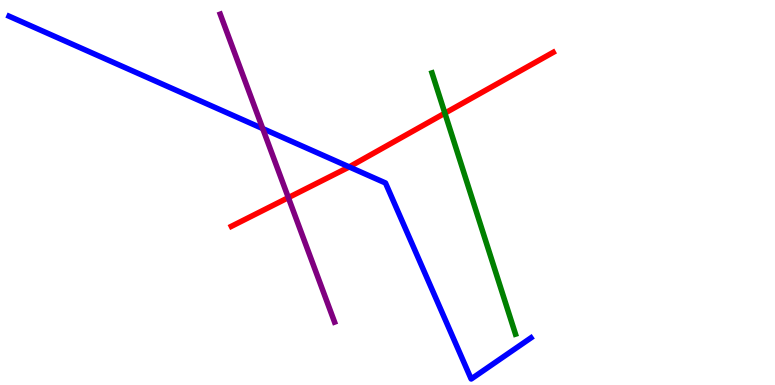[{'lines': ['blue', 'red'], 'intersections': [{'x': 4.51, 'y': 5.66}]}, {'lines': ['green', 'red'], 'intersections': [{'x': 5.74, 'y': 7.06}]}, {'lines': ['purple', 'red'], 'intersections': [{'x': 3.72, 'y': 4.87}]}, {'lines': ['blue', 'green'], 'intersections': []}, {'lines': ['blue', 'purple'], 'intersections': [{'x': 3.39, 'y': 6.66}]}, {'lines': ['green', 'purple'], 'intersections': []}]